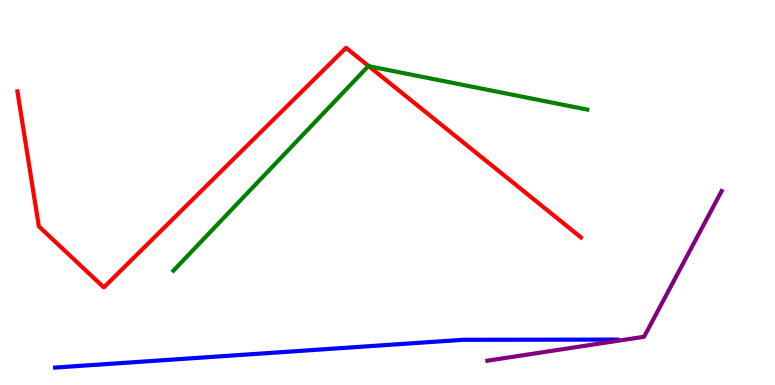[{'lines': ['blue', 'red'], 'intersections': []}, {'lines': ['green', 'red'], 'intersections': [{'x': 4.76, 'y': 8.28}]}, {'lines': ['purple', 'red'], 'intersections': []}, {'lines': ['blue', 'green'], 'intersections': []}, {'lines': ['blue', 'purple'], 'intersections': []}, {'lines': ['green', 'purple'], 'intersections': []}]